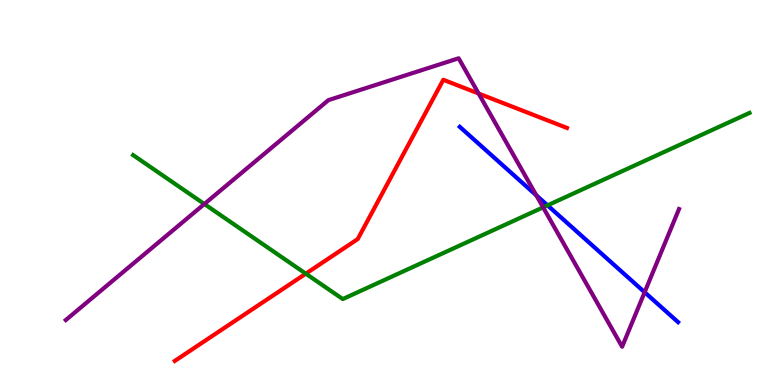[{'lines': ['blue', 'red'], 'intersections': []}, {'lines': ['green', 'red'], 'intersections': [{'x': 3.95, 'y': 2.89}]}, {'lines': ['purple', 'red'], 'intersections': [{'x': 6.18, 'y': 7.57}]}, {'lines': ['blue', 'green'], 'intersections': [{'x': 7.06, 'y': 4.67}]}, {'lines': ['blue', 'purple'], 'intersections': [{'x': 6.92, 'y': 4.93}, {'x': 8.32, 'y': 2.41}]}, {'lines': ['green', 'purple'], 'intersections': [{'x': 2.64, 'y': 4.7}, {'x': 7.01, 'y': 4.61}]}]